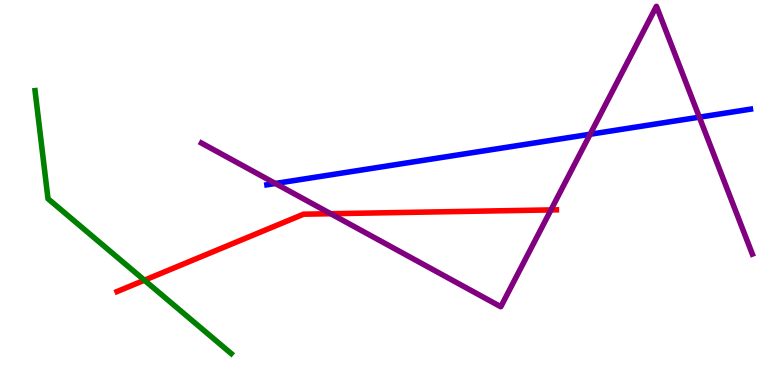[{'lines': ['blue', 'red'], 'intersections': []}, {'lines': ['green', 'red'], 'intersections': [{'x': 1.86, 'y': 2.72}]}, {'lines': ['purple', 'red'], 'intersections': [{'x': 4.27, 'y': 4.45}, {'x': 7.11, 'y': 4.55}]}, {'lines': ['blue', 'green'], 'intersections': []}, {'lines': ['blue', 'purple'], 'intersections': [{'x': 3.55, 'y': 5.23}, {'x': 7.61, 'y': 6.51}, {'x': 9.02, 'y': 6.96}]}, {'lines': ['green', 'purple'], 'intersections': []}]